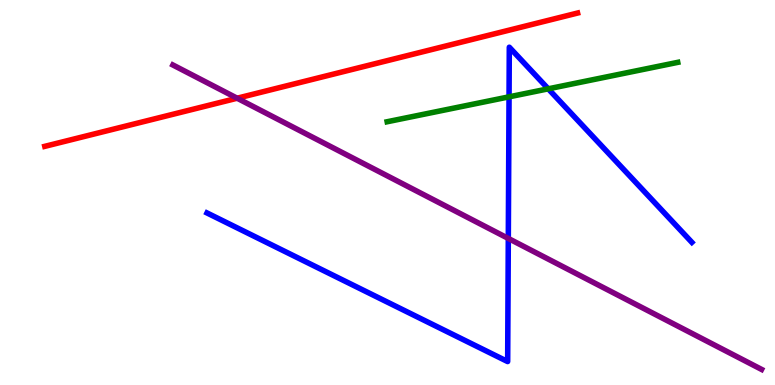[{'lines': ['blue', 'red'], 'intersections': []}, {'lines': ['green', 'red'], 'intersections': []}, {'lines': ['purple', 'red'], 'intersections': [{'x': 3.06, 'y': 7.45}]}, {'lines': ['blue', 'green'], 'intersections': [{'x': 6.57, 'y': 7.48}, {'x': 7.07, 'y': 7.69}]}, {'lines': ['blue', 'purple'], 'intersections': [{'x': 6.56, 'y': 3.81}]}, {'lines': ['green', 'purple'], 'intersections': []}]